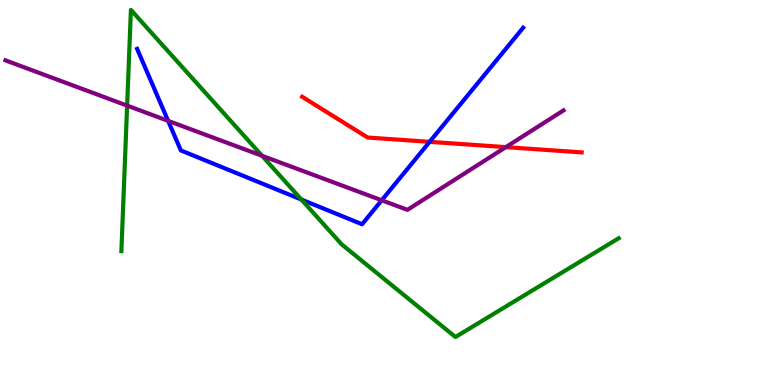[{'lines': ['blue', 'red'], 'intersections': [{'x': 5.54, 'y': 6.32}]}, {'lines': ['green', 'red'], 'intersections': []}, {'lines': ['purple', 'red'], 'intersections': [{'x': 6.53, 'y': 6.18}]}, {'lines': ['blue', 'green'], 'intersections': [{'x': 3.89, 'y': 4.82}]}, {'lines': ['blue', 'purple'], 'intersections': [{'x': 2.17, 'y': 6.86}, {'x': 4.93, 'y': 4.8}]}, {'lines': ['green', 'purple'], 'intersections': [{'x': 1.64, 'y': 7.26}, {'x': 3.38, 'y': 5.95}]}]